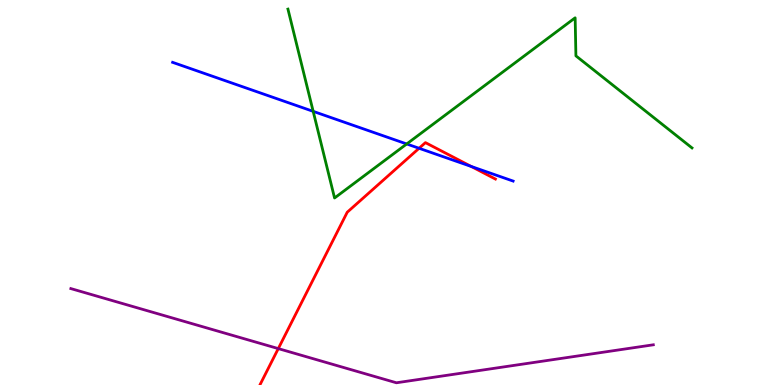[{'lines': ['blue', 'red'], 'intersections': [{'x': 5.41, 'y': 6.15}, {'x': 6.08, 'y': 5.68}]}, {'lines': ['green', 'red'], 'intersections': []}, {'lines': ['purple', 'red'], 'intersections': [{'x': 3.59, 'y': 0.945}]}, {'lines': ['blue', 'green'], 'intersections': [{'x': 4.04, 'y': 7.11}, {'x': 5.25, 'y': 6.26}]}, {'lines': ['blue', 'purple'], 'intersections': []}, {'lines': ['green', 'purple'], 'intersections': []}]